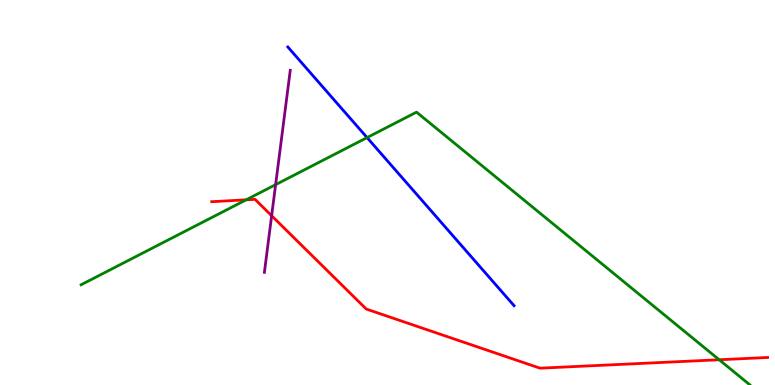[{'lines': ['blue', 'red'], 'intersections': []}, {'lines': ['green', 'red'], 'intersections': [{'x': 3.18, 'y': 4.81}, {'x': 9.28, 'y': 0.656}]}, {'lines': ['purple', 'red'], 'intersections': [{'x': 3.51, 'y': 4.4}]}, {'lines': ['blue', 'green'], 'intersections': [{'x': 4.74, 'y': 6.43}]}, {'lines': ['blue', 'purple'], 'intersections': []}, {'lines': ['green', 'purple'], 'intersections': [{'x': 3.56, 'y': 5.2}]}]